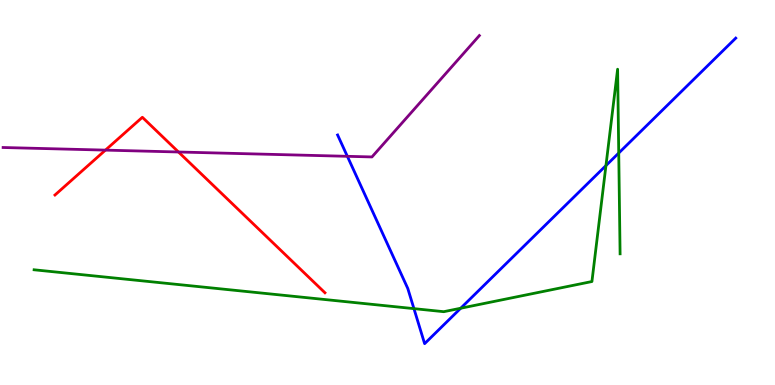[{'lines': ['blue', 'red'], 'intersections': []}, {'lines': ['green', 'red'], 'intersections': []}, {'lines': ['purple', 'red'], 'intersections': [{'x': 1.36, 'y': 6.1}, {'x': 2.3, 'y': 6.05}]}, {'lines': ['blue', 'green'], 'intersections': [{'x': 5.34, 'y': 1.98}, {'x': 5.94, 'y': 1.99}, {'x': 7.82, 'y': 5.7}, {'x': 7.98, 'y': 6.03}]}, {'lines': ['blue', 'purple'], 'intersections': [{'x': 4.48, 'y': 5.94}]}, {'lines': ['green', 'purple'], 'intersections': []}]